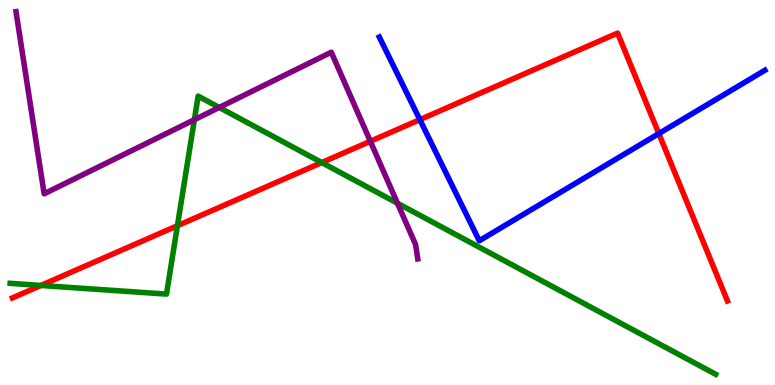[{'lines': ['blue', 'red'], 'intersections': [{'x': 5.42, 'y': 6.89}, {'x': 8.5, 'y': 6.53}]}, {'lines': ['green', 'red'], 'intersections': [{'x': 0.528, 'y': 2.59}, {'x': 2.29, 'y': 4.14}, {'x': 4.15, 'y': 5.78}]}, {'lines': ['purple', 'red'], 'intersections': [{'x': 4.78, 'y': 6.33}]}, {'lines': ['blue', 'green'], 'intersections': []}, {'lines': ['blue', 'purple'], 'intersections': []}, {'lines': ['green', 'purple'], 'intersections': [{'x': 2.51, 'y': 6.89}, {'x': 2.83, 'y': 7.21}, {'x': 5.13, 'y': 4.72}]}]